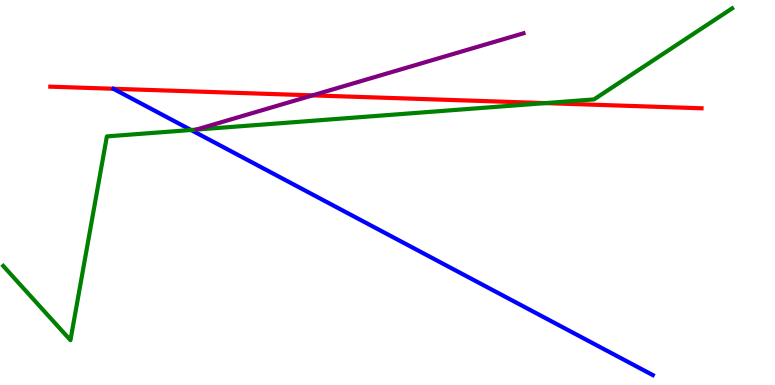[{'lines': ['blue', 'red'], 'intersections': []}, {'lines': ['green', 'red'], 'intersections': [{'x': 7.04, 'y': 7.32}]}, {'lines': ['purple', 'red'], 'intersections': [{'x': 4.03, 'y': 7.52}]}, {'lines': ['blue', 'green'], 'intersections': [{'x': 2.46, 'y': 6.62}]}, {'lines': ['blue', 'purple'], 'intersections': []}, {'lines': ['green', 'purple'], 'intersections': []}]